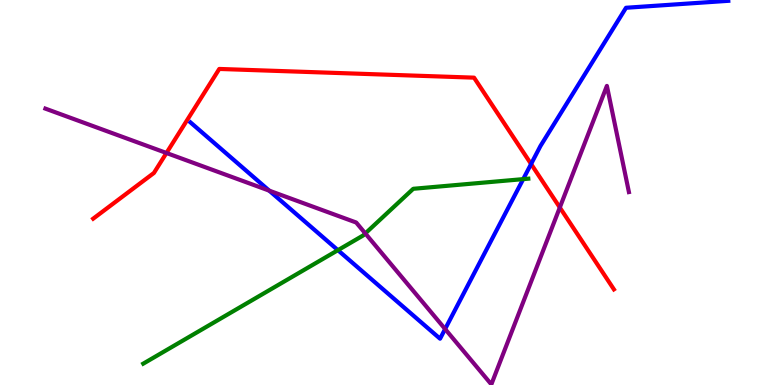[{'lines': ['blue', 'red'], 'intersections': [{'x': 6.85, 'y': 5.74}]}, {'lines': ['green', 'red'], 'intersections': []}, {'lines': ['purple', 'red'], 'intersections': [{'x': 2.15, 'y': 6.03}, {'x': 7.22, 'y': 4.61}]}, {'lines': ['blue', 'green'], 'intersections': [{'x': 4.36, 'y': 3.5}, {'x': 6.75, 'y': 5.35}]}, {'lines': ['blue', 'purple'], 'intersections': [{'x': 3.47, 'y': 5.05}, {'x': 5.74, 'y': 1.45}]}, {'lines': ['green', 'purple'], 'intersections': [{'x': 4.71, 'y': 3.94}]}]